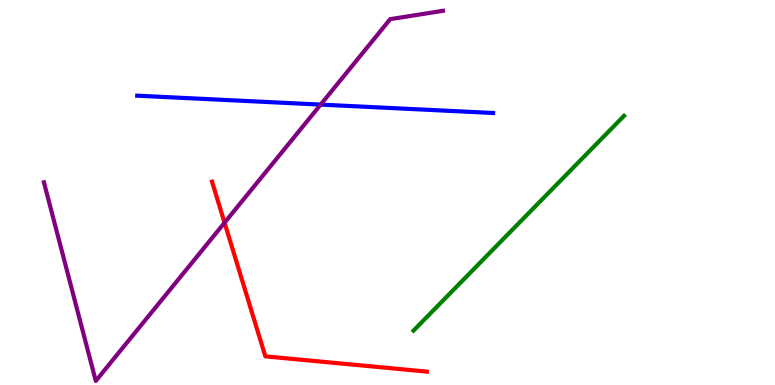[{'lines': ['blue', 'red'], 'intersections': []}, {'lines': ['green', 'red'], 'intersections': []}, {'lines': ['purple', 'red'], 'intersections': [{'x': 2.9, 'y': 4.22}]}, {'lines': ['blue', 'green'], 'intersections': []}, {'lines': ['blue', 'purple'], 'intersections': [{'x': 4.14, 'y': 7.28}]}, {'lines': ['green', 'purple'], 'intersections': []}]